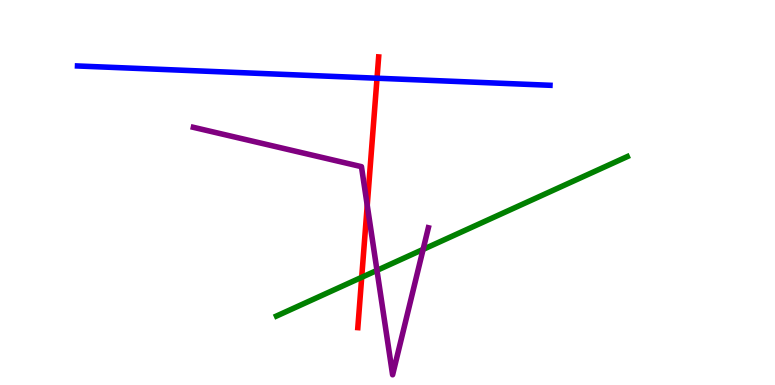[{'lines': ['blue', 'red'], 'intersections': [{'x': 4.86, 'y': 7.97}]}, {'lines': ['green', 'red'], 'intersections': [{'x': 4.67, 'y': 2.8}]}, {'lines': ['purple', 'red'], 'intersections': [{'x': 4.74, 'y': 4.67}]}, {'lines': ['blue', 'green'], 'intersections': []}, {'lines': ['blue', 'purple'], 'intersections': []}, {'lines': ['green', 'purple'], 'intersections': [{'x': 4.86, 'y': 2.98}, {'x': 5.46, 'y': 3.52}]}]